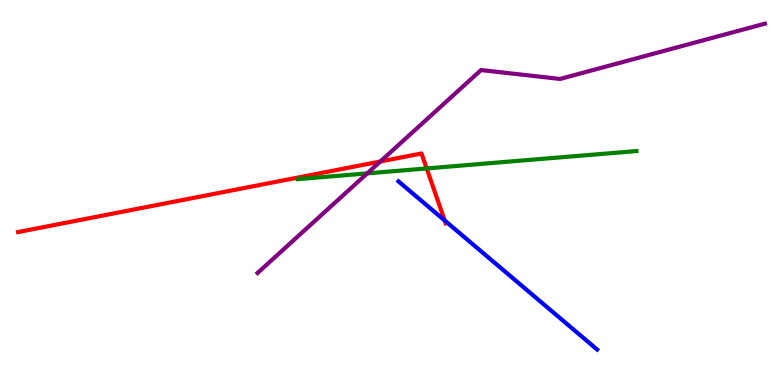[{'lines': ['blue', 'red'], 'intersections': [{'x': 5.74, 'y': 4.27}]}, {'lines': ['green', 'red'], 'intersections': [{'x': 5.51, 'y': 5.63}]}, {'lines': ['purple', 'red'], 'intersections': [{'x': 4.91, 'y': 5.81}]}, {'lines': ['blue', 'green'], 'intersections': []}, {'lines': ['blue', 'purple'], 'intersections': []}, {'lines': ['green', 'purple'], 'intersections': [{'x': 4.74, 'y': 5.5}]}]